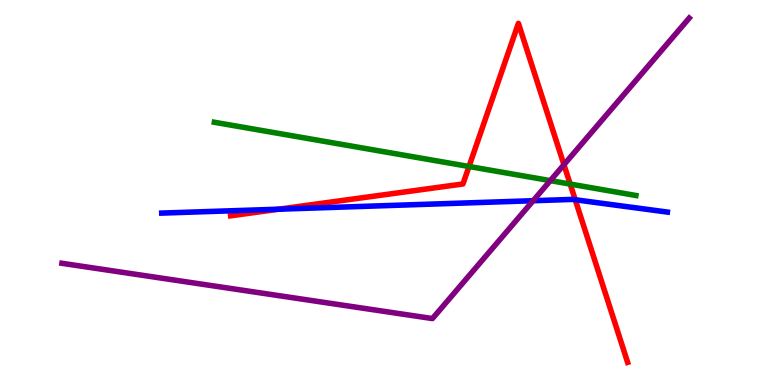[{'lines': ['blue', 'red'], 'intersections': [{'x': 3.6, 'y': 4.57}, {'x': 7.42, 'y': 4.81}]}, {'lines': ['green', 'red'], 'intersections': [{'x': 6.05, 'y': 5.68}, {'x': 7.36, 'y': 5.22}]}, {'lines': ['purple', 'red'], 'intersections': [{'x': 7.28, 'y': 5.72}]}, {'lines': ['blue', 'green'], 'intersections': []}, {'lines': ['blue', 'purple'], 'intersections': [{'x': 6.88, 'y': 4.79}]}, {'lines': ['green', 'purple'], 'intersections': [{'x': 7.1, 'y': 5.31}]}]